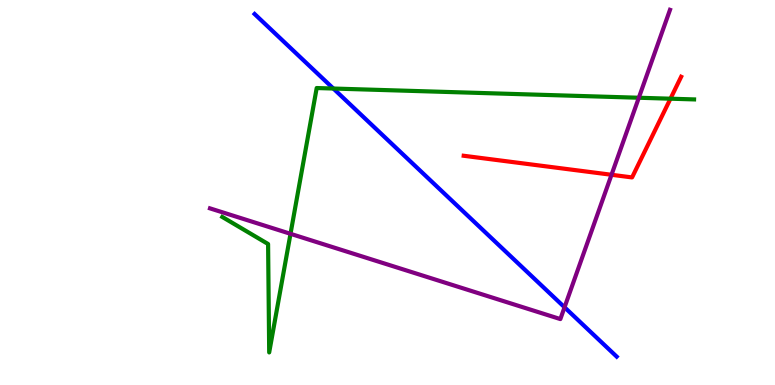[{'lines': ['blue', 'red'], 'intersections': []}, {'lines': ['green', 'red'], 'intersections': [{'x': 8.65, 'y': 7.44}]}, {'lines': ['purple', 'red'], 'intersections': [{'x': 7.89, 'y': 5.46}]}, {'lines': ['blue', 'green'], 'intersections': [{'x': 4.3, 'y': 7.7}]}, {'lines': ['blue', 'purple'], 'intersections': [{'x': 7.28, 'y': 2.02}]}, {'lines': ['green', 'purple'], 'intersections': [{'x': 3.75, 'y': 3.93}, {'x': 8.24, 'y': 7.46}]}]